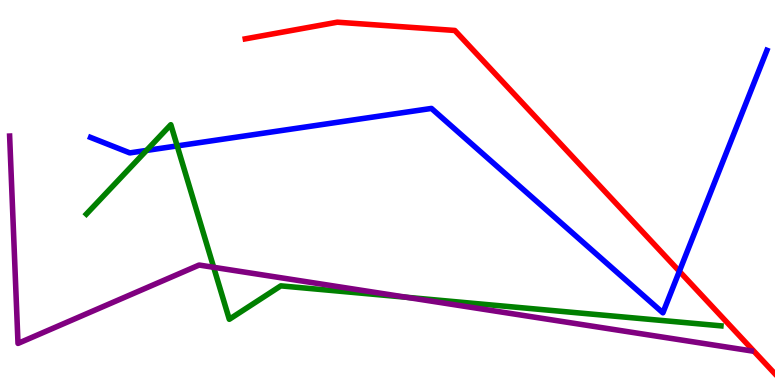[{'lines': ['blue', 'red'], 'intersections': [{'x': 8.77, 'y': 2.95}]}, {'lines': ['green', 'red'], 'intersections': []}, {'lines': ['purple', 'red'], 'intersections': []}, {'lines': ['blue', 'green'], 'intersections': [{'x': 1.89, 'y': 6.09}, {'x': 2.29, 'y': 6.21}]}, {'lines': ['blue', 'purple'], 'intersections': []}, {'lines': ['green', 'purple'], 'intersections': [{'x': 2.76, 'y': 3.06}, {'x': 5.25, 'y': 2.28}]}]